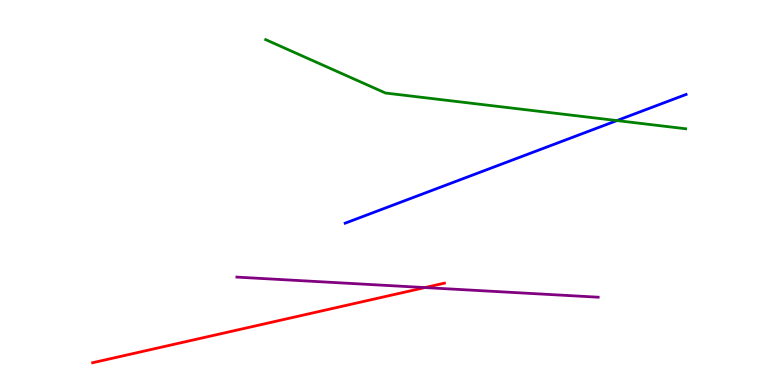[{'lines': ['blue', 'red'], 'intersections': []}, {'lines': ['green', 'red'], 'intersections': []}, {'lines': ['purple', 'red'], 'intersections': [{'x': 5.48, 'y': 2.53}]}, {'lines': ['blue', 'green'], 'intersections': [{'x': 7.96, 'y': 6.87}]}, {'lines': ['blue', 'purple'], 'intersections': []}, {'lines': ['green', 'purple'], 'intersections': []}]